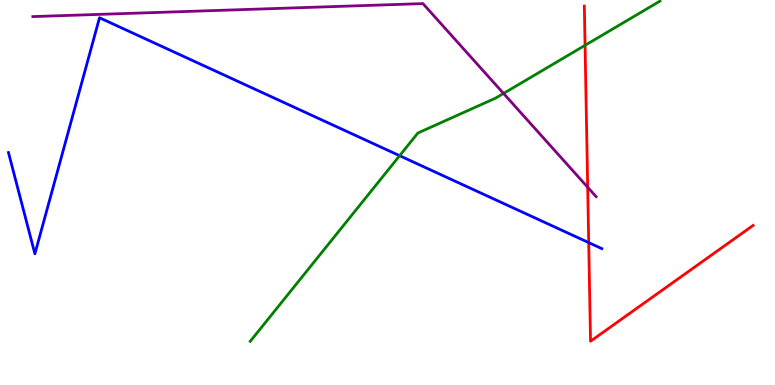[{'lines': ['blue', 'red'], 'intersections': [{'x': 7.6, 'y': 3.7}]}, {'lines': ['green', 'red'], 'intersections': [{'x': 7.55, 'y': 8.82}]}, {'lines': ['purple', 'red'], 'intersections': [{'x': 7.58, 'y': 5.14}]}, {'lines': ['blue', 'green'], 'intersections': [{'x': 5.16, 'y': 5.96}]}, {'lines': ['blue', 'purple'], 'intersections': []}, {'lines': ['green', 'purple'], 'intersections': [{'x': 6.5, 'y': 7.57}]}]